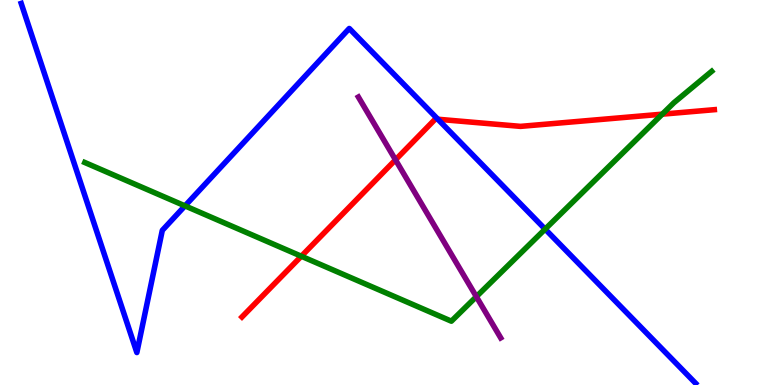[{'lines': ['blue', 'red'], 'intersections': [{'x': 5.65, 'y': 6.9}]}, {'lines': ['green', 'red'], 'intersections': [{'x': 3.89, 'y': 3.34}, {'x': 8.55, 'y': 7.03}]}, {'lines': ['purple', 'red'], 'intersections': [{'x': 5.1, 'y': 5.85}]}, {'lines': ['blue', 'green'], 'intersections': [{'x': 2.39, 'y': 4.65}, {'x': 7.03, 'y': 4.05}]}, {'lines': ['blue', 'purple'], 'intersections': []}, {'lines': ['green', 'purple'], 'intersections': [{'x': 6.15, 'y': 2.29}]}]